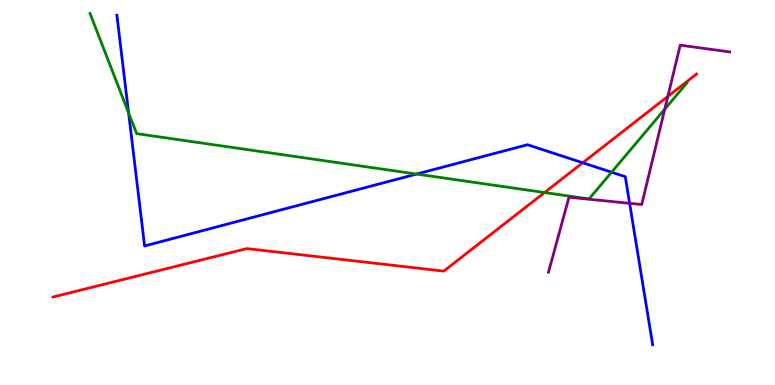[{'lines': ['blue', 'red'], 'intersections': [{'x': 7.52, 'y': 5.77}]}, {'lines': ['green', 'red'], 'intersections': [{'x': 7.03, 'y': 5.0}]}, {'lines': ['purple', 'red'], 'intersections': [{'x': 8.62, 'y': 7.5}]}, {'lines': ['blue', 'green'], 'intersections': [{'x': 1.66, 'y': 7.07}, {'x': 5.38, 'y': 5.48}, {'x': 7.89, 'y': 5.53}]}, {'lines': ['blue', 'purple'], 'intersections': [{'x': 8.12, 'y': 4.72}]}, {'lines': ['green', 'purple'], 'intersections': [{'x': 8.58, 'y': 7.16}]}]